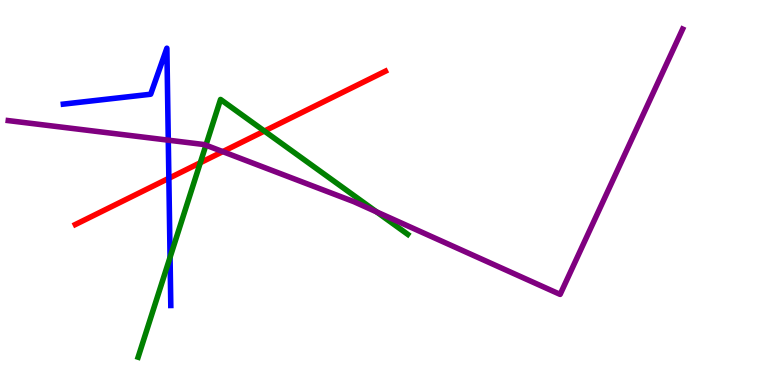[{'lines': ['blue', 'red'], 'intersections': [{'x': 2.18, 'y': 5.37}]}, {'lines': ['green', 'red'], 'intersections': [{'x': 2.58, 'y': 5.77}, {'x': 3.41, 'y': 6.6}]}, {'lines': ['purple', 'red'], 'intersections': [{'x': 2.87, 'y': 6.06}]}, {'lines': ['blue', 'green'], 'intersections': [{'x': 2.19, 'y': 3.32}]}, {'lines': ['blue', 'purple'], 'intersections': [{'x': 2.17, 'y': 6.36}]}, {'lines': ['green', 'purple'], 'intersections': [{'x': 2.66, 'y': 6.23}, {'x': 4.86, 'y': 4.5}]}]